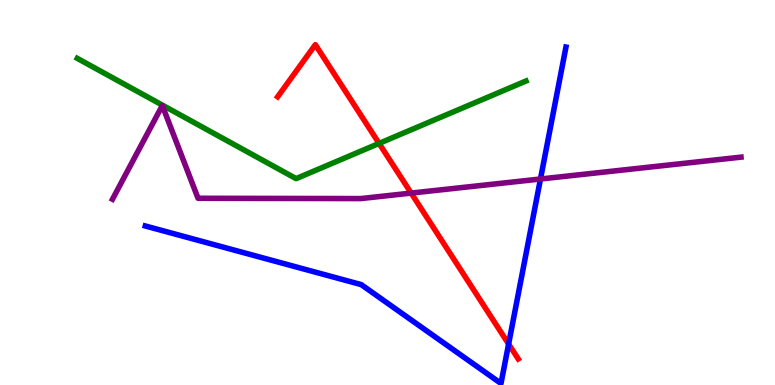[{'lines': ['blue', 'red'], 'intersections': [{'x': 6.56, 'y': 1.06}]}, {'lines': ['green', 'red'], 'intersections': [{'x': 4.89, 'y': 6.28}]}, {'lines': ['purple', 'red'], 'intersections': [{'x': 5.31, 'y': 4.98}]}, {'lines': ['blue', 'green'], 'intersections': []}, {'lines': ['blue', 'purple'], 'intersections': [{'x': 6.97, 'y': 5.35}]}, {'lines': ['green', 'purple'], 'intersections': []}]